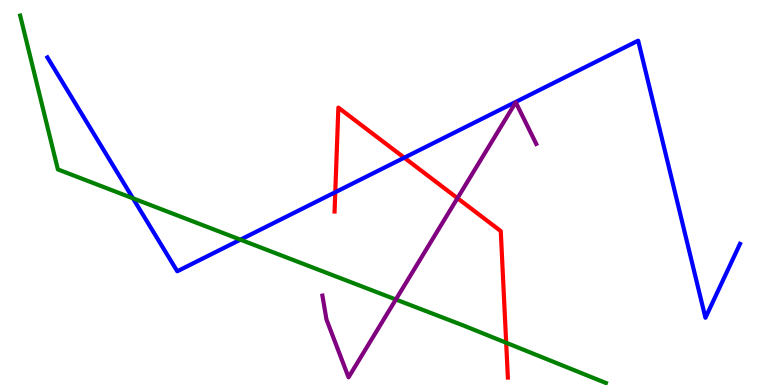[{'lines': ['blue', 'red'], 'intersections': [{'x': 4.33, 'y': 5.01}, {'x': 5.22, 'y': 5.9}]}, {'lines': ['green', 'red'], 'intersections': [{'x': 6.53, 'y': 1.1}]}, {'lines': ['purple', 'red'], 'intersections': [{'x': 5.9, 'y': 4.85}]}, {'lines': ['blue', 'green'], 'intersections': [{'x': 1.72, 'y': 4.85}, {'x': 3.1, 'y': 3.77}]}, {'lines': ['blue', 'purple'], 'intersections': []}, {'lines': ['green', 'purple'], 'intersections': [{'x': 5.11, 'y': 2.22}]}]